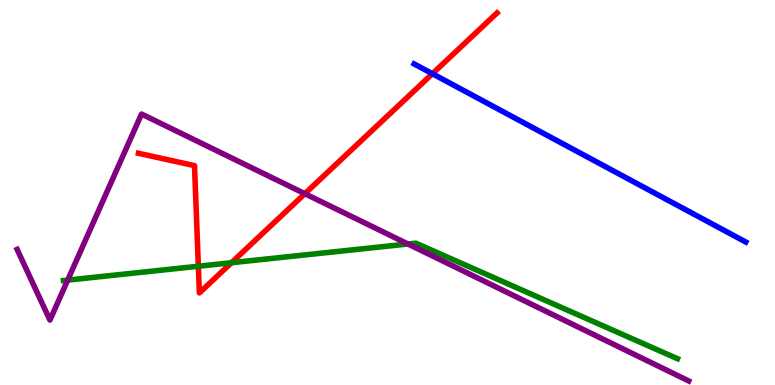[{'lines': ['blue', 'red'], 'intersections': [{'x': 5.58, 'y': 8.08}]}, {'lines': ['green', 'red'], 'intersections': [{'x': 2.56, 'y': 3.08}, {'x': 2.99, 'y': 3.18}]}, {'lines': ['purple', 'red'], 'intersections': [{'x': 3.93, 'y': 4.97}]}, {'lines': ['blue', 'green'], 'intersections': []}, {'lines': ['blue', 'purple'], 'intersections': []}, {'lines': ['green', 'purple'], 'intersections': [{'x': 0.874, 'y': 2.72}, {'x': 5.26, 'y': 3.66}]}]